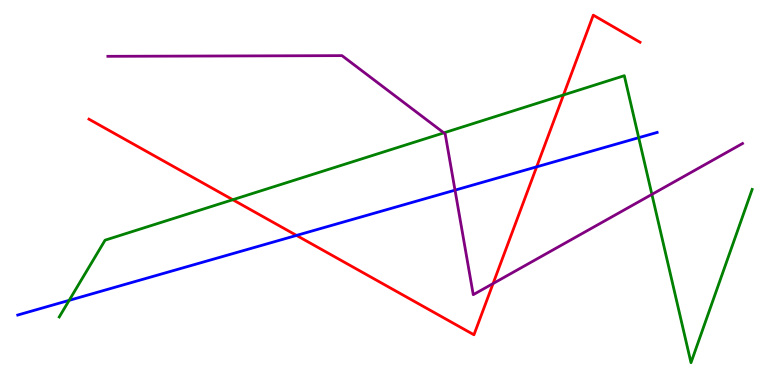[{'lines': ['blue', 'red'], 'intersections': [{'x': 3.83, 'y': 3.89}, {'x': 6.92, 'y': 5.67}]}, {'lines': ['green', 'red'], 'intersections': [{'x': 3.0, 'y': 4.81}, {'x': 7.27, 'y': 7.53}]}, {'lines': ['purple', 'red'], 'intersections': [{'x': 6.36, 'y': 2.64}]}, {'lines': ['blue', 'green'], 'intersections': [{'x': 0.892, 'y': 2.2}, {'x': 8.24, 'y': 6.42}]}, {'lines': ['blue', 'purple'], 'intersections': [{'x': 5.87, 'y': 5.06}]}, {'lines': ['green', 'purple'], 'intersections': [{'x': 5.73, 'y': 6.55}, {'x': 8.41, 'y': 4.95}]}]